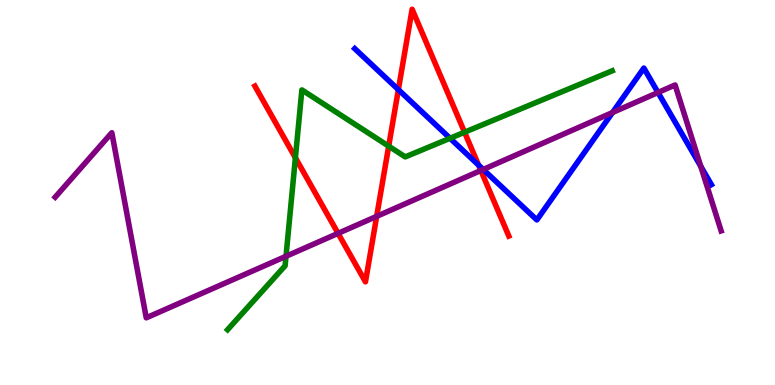[{'lines': ['blue', 'red'], 'intersections': [{'x': 5.14, 'y': 7.67}, {'x': 6.18, 'y': 5.71}]}, {'lines': ['green', 'red'], 'intersections': [{'x': 3.81, 'y': 5.9}, {'x': 5.02, 'y': 6.2}, {'x': 5.99, 'y': 6.57}]}, {'lines': ['purple', 'red'], 'intersections': [{'x': 4.36, 'y': 3.94}, {'x': 4.86, 'y': 4.38}, {'x': 6.2, 'y': 5.57}]}, {'lines': ['blue', 'green'], 'intersections': [{'x': 5.81, 'y': 6.41}]}, {'lines': ['blue', 'purple'], 'intersections': [{'x': 6.23, 'y': 5.6}, {'x': 7.9, 'y': 7.08}, {'x': 8.49, 'y': 7.6}, {'x': 9.04, 'y': 5.68}]}, {'lines': ['green', 'purple'], 'intersections': [{'x': 3.69, 'y': 3.34}]}]